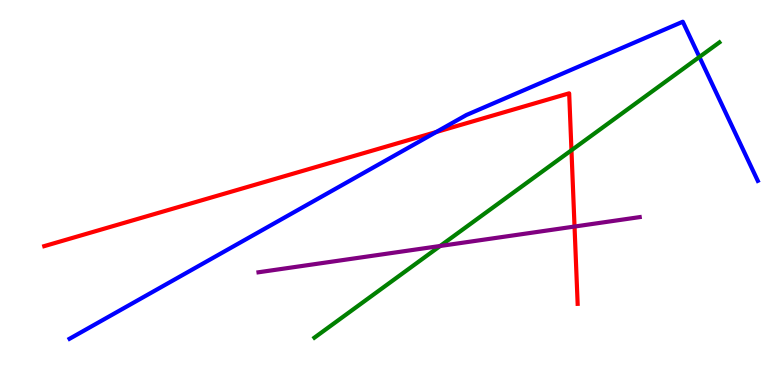[{'lines': ['blue', 'red'], 'intersections': [{'x': 5.63, 'y': 6.57}]}, {'lines': ['green', 'red'], 'intersections': [{'x': 7.37, 'y': 6.1}]}, {'lines': ['purple', 'red'], 'intersections': [{'x': 7.41, 'y': 4.12}]}, {'lines': ['blue', 'green'], 'intersections': [{'x': 9.02, 'y': 8.52}]}, {'lines': ['blue', 'purple'], 'intersections': []}, {'lines': ['green', 'purple'], 'intersections': [{'x': 5.68, 'y': 3.61}]}]